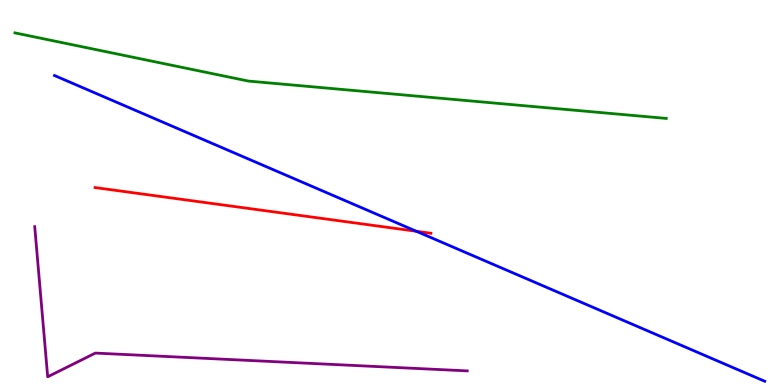[{'lines': ['blue', 'red'], 'intersections': [{'x': 5.37, 'y': 3.99}]}, {'lines': ['green', 'red'], 'intersections': []}, {'lines': ['purple', 'red'], 'intersections': []}, {'lines': ['blue', 'green'], 'intersections': []}, {'lines': ['blue', 'purple'], 'intersections': []}, {'lines': ['green', 'purple'], 'intersections': []}]